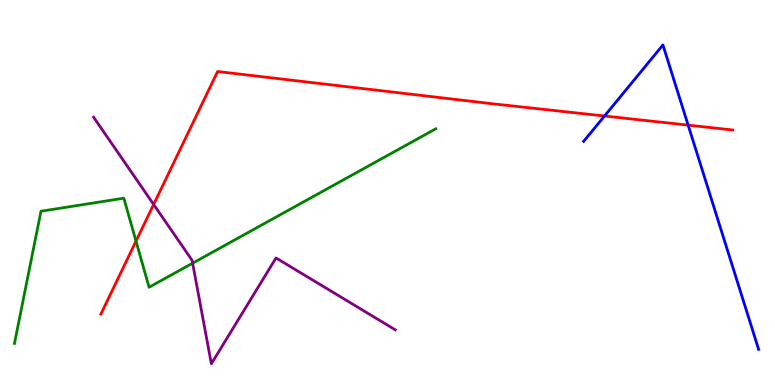[{'lines': ['blue', 'red'], 'intersections': [{'x': 7.8, 'y': 6.99}, {'x': 8.88, 'y': 6.75}]}, {'lines': ['green', 'red'], 'intersections': [{'x': 1.75, 'y': 3.74}]}, {'lines': ['purple', 'red'], 'intersections': [{'x': 1.98, 'y': 4.69}]}, {'lines': ['blue', 'green'], 'intersections': []}, {'lines': ['blue', 'purple'], 'intersections': []}, {'lines': ['green', 'purple'], 'intersections': [{'x': 2.49, 'y': 3.16}]}]